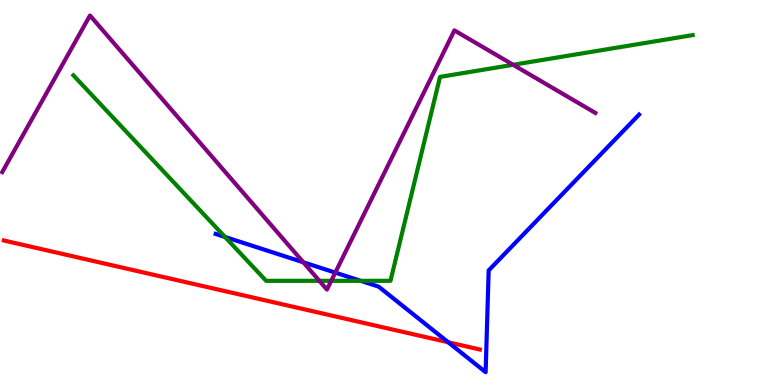[{'lines': ['blue', 'red'], 'intersections': [{'x': 5.78, 'y': 1.11}]}, {'lines': ['green', 'red'], 'intersections': []}, {'lines': ['purple', 'red'], 'intersections': []}, {'lines': ['blue', 'green'], 'intersections': [{'x': 2.9, 'y': 3.85}, {'x': 4.65, 'y': 2.71}]}, {'lines': ['blue', 'purple'], 'intersections': [{'x': 3.91, 'y': 3.19}, {'x': 4.33, 'y': 2.92}]}, {'lines': ['green', 'purple'], 'intersections': [{'x': 4.12, 'y': 2.71}, {'x': 4.27, 'y': 2.71}, {'x': 6.62, 'y': 8.32}]}]